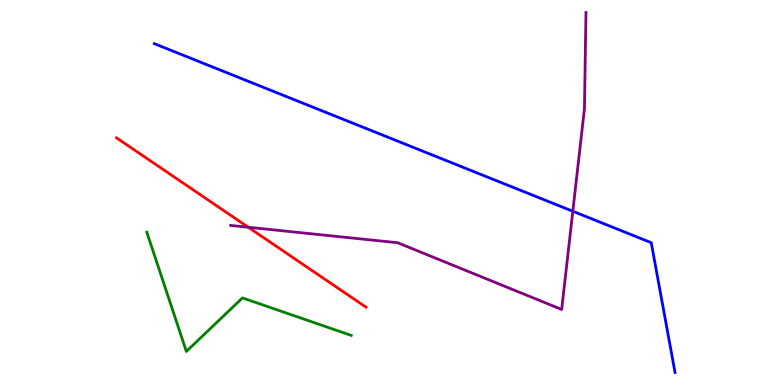[{'lines': ['blue', 'red'], 'intersections': []}, {'lines': ['green', 'red'], 'intersections': []}, {'lines': ['purple', 'red'], 'intersections': [{'x': 3.2, 'y': 4.1}]}, {'lines': ['blue', 'green'], 'intersections': []}, {'lines': ['blue', 'purple'], 'intersections': [{'x': 7.39, 'y': 4.51}]}, {'lines': ['green', 'purple'], 'intersections': []}]